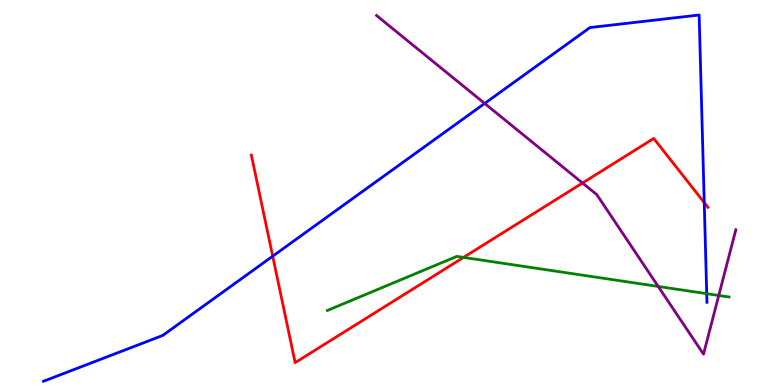[{'lines': ['blue', 'red'], 'intersections': [{'x': 3.52, 'y': 3.35}, {'x': 9.09, 'y': 4.74}]}, {'lines': ['green', 'red'], 'intersections': [{'x': 5.98, 'y': 3.31}]}, {'lines': ['purple', 'red'], 'intersections': [{'x': 7.52, 'y': 5.25}]}, {'lines': ['blue', 'green'], 'intersections': [{'x': 9.12, 'y': 2.37}]}, {'lines': ['blue', 'purple'], 'intersections': [{'x': 6.25, 'y': 7.31}]}, {'lines': ['green', 'purple'], 'intersections': [{'x': 8.49, 'y': 2.56}, {'x': 9.27, 'y': 2.33}]}]